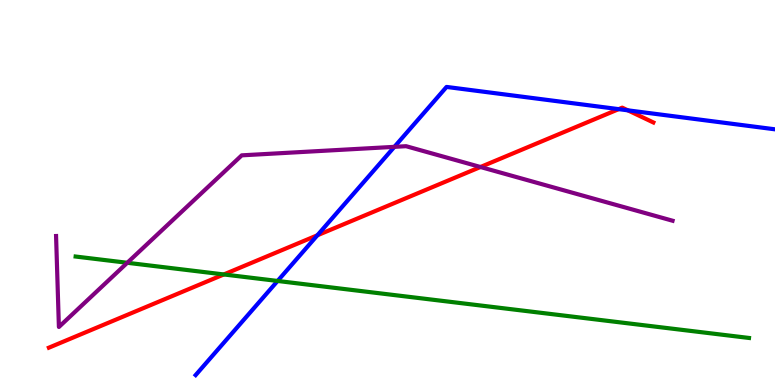[{'lines': ['blue', 'red'], 'intersections': [{'x': 4.1, 'y': 3.89}, {'x': 7.98, 'y': 7.17}, {'x': 8.1, 'y': 7.13}]}, {'lines': ['green', 'red'], 'intersections': [{'x': 2.89, 'y': 2.87}]}, {'lines': ['purple', 'red'], 'intersections': [{'x': 6.2, 'y': 5.66}]}, {'lines': ['blue', 'green'], 'intersections': [{'x': 3.58, 'y': 2.7}]}, {'lines': ['blue', 'purple'], 'intersections': [{'x': 5.09, 'y': 6.19}]}, {'lines': ['green', 'purple'], 'intersections': [{'x': 1.64, 'y': 3.17}]}]